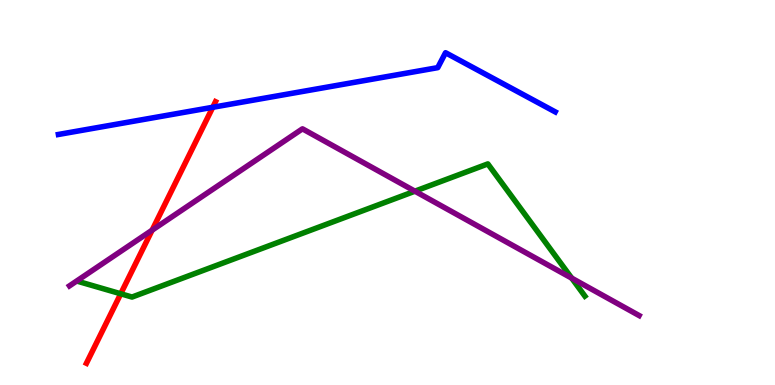[{'lines': ['blue', 'red'], 'intersections': [{'x': 2.75, 'y': 7.21}]}, {'lines': ['green', 'red'], 'intersections': [{'x': 1.56, 'y': 2.37}]}, {'lines': ['purple', 'red'], 'intersections': [{'x': 1.96, 'y': 4.02}]}, {'lines': ['blue', 'green'], 'intersections': []}, {'lines': ['blue', 'purple'], 'intersections': []}, {'lines': ['green', 'purple'], 'intersections': [{'x': 5.35, 'y': 5.03}, {'x': 7.38, 'y': 2.78}]}]